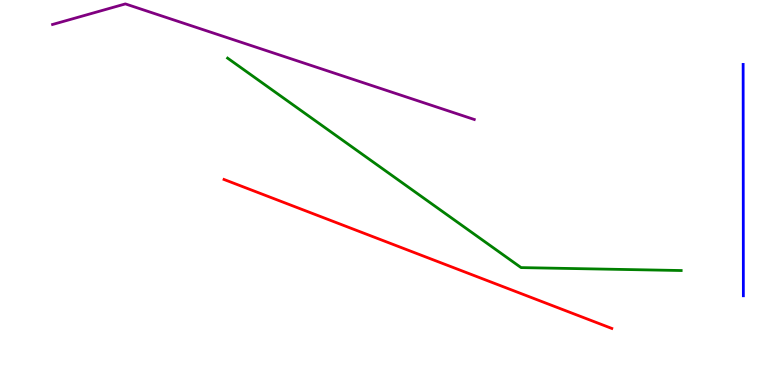[{'lines': ['blue', 'red'], 'intersections': []}, {'lines': ['green', 'red'], 'intersections': []}, {'lines': ['purple', 'red'], 'intersections': []}, {'lines': ['blue', 'green'], 'intersections': []}, {'lines': ['blue', 'purple'], 'intersections': []}, {'lines': ['green', 'purple'], 'intersections': []}]